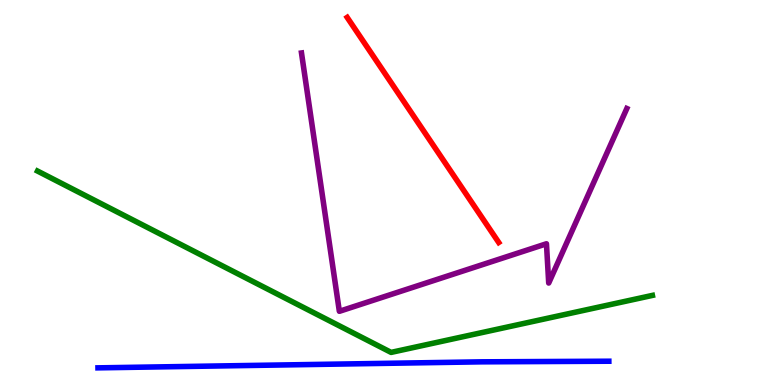[{'lines': ['blue', 'red'], 'intersections': []}, {'lines': ['green', 'red'], 'intersections': []}, {'lines': ['purple', 'red'], 'intersections': []}, {'lines': ['blue', 'green'], 'intersections': []}, {'lines': ['blue', 'purple'], 'intersections': []}, {'lines': ['green', 'purple'], 'intersections': []}]